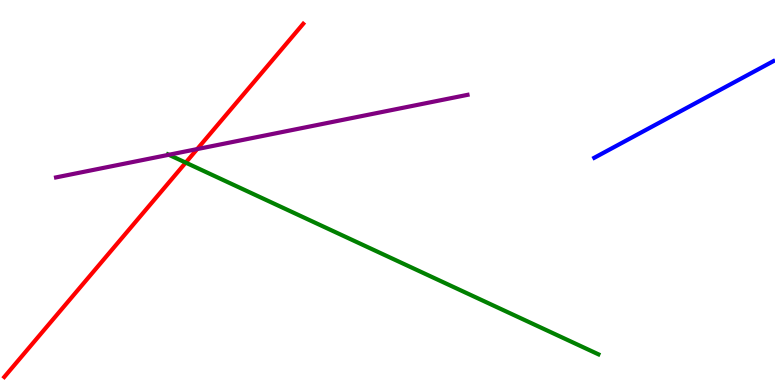[{'lines': ['blue', 'red'], 'intersections': []}, {'lines': ['green', 'red'], 'intersections': [{'x': 2.4, 'y': 5.78}]}, {'lines': ['purple', 'red'], 'intersections': [{'x': 2.54, 'y': 6.13}]}, {'lines': ['blue', 'green'], 'intersections': []}, {'lines': ['blue', 'purple'], 'intersections': []}, {'lines': ['green', 'purple'], 'intersections': [{'x': 2.18, 'y': 5.98}]}]